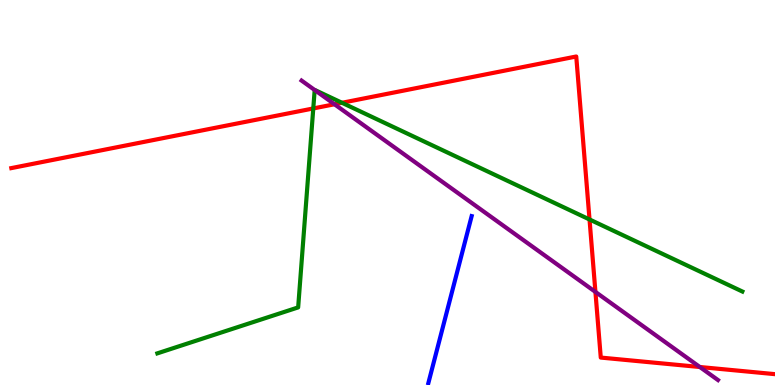[{'lines': ['blue', 'red'], 'intersections': []}, {'lines': ['green', 'red'], 'intersections': [{'x': 4.04, 'y': 7.18}, {'x': 4.41, 'y': 7.33}, {'x': 7.61, 'y': 4.3}]}, {'lines': ['purple', 'red'], 'intersections': [{'x': 4.32, 'y': 7.29}, {'x': 7.68, 'y': 2.42}, {'x': 9.03, 'y': 0.467}]}, {'lines': ['blue', 'green'], 'intersections': []}, {'lines': ['blue', 'purple'], 'intersections': []}, {'lines': ['green', 'purple'], 'intersections': [{'x': 4.06, 'y': 7.66}]}]